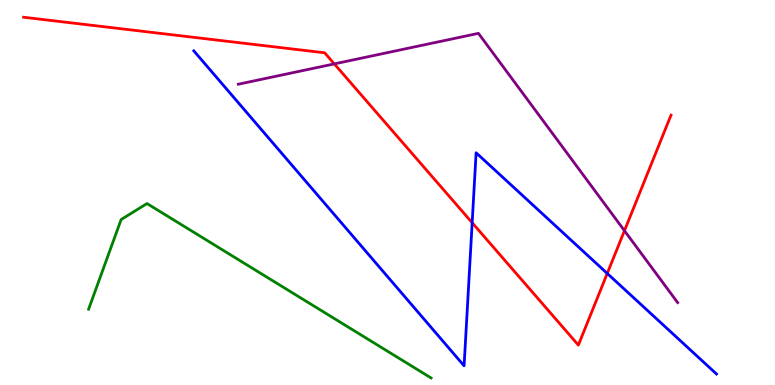[{'lines': ['blue', 'red'], 'intersections': [{'x': 6.09, 'y': 4.21}, {'x': 7.84, 'y': 2.9}]}, {'lines': ['green', 'red'], 'intersections': []}, {'lines': ['purple', 'red'], 'intersections': [{'x': 4.31, 'y': 8.34}, {'x': 8.06, 'y': 4.01}]}, {'lines': ['blue', 'green'], 'intersections': []}, {'lines': ['blue', 'purple'], 'intersections': []}, {'lines': ['green', 'purple'], 'intersections': []}]